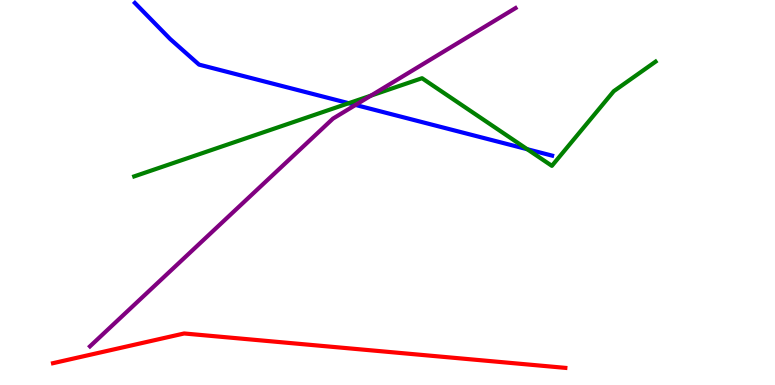[{'lines': ['blue', 'red'], 'intersections': []}, {'lines': ['green', 'red'], 'intersections': []}, {'lines': ['purple', 'red'], 'intersections': []}, {'lines': ['blue', 'green'], 'intersections': [{'x': 4.5, 'y': 7.32}, {'x': 6.8, 'y': 6.12}]}, {'lines': ['blue', 'purple'], 'intersections': [{'x': 4.59, 'y': 7.27}]}, {'lines': ['green', 'purple'], 'intersections': [{'x': 4.79, 'y': 7.52}]}]